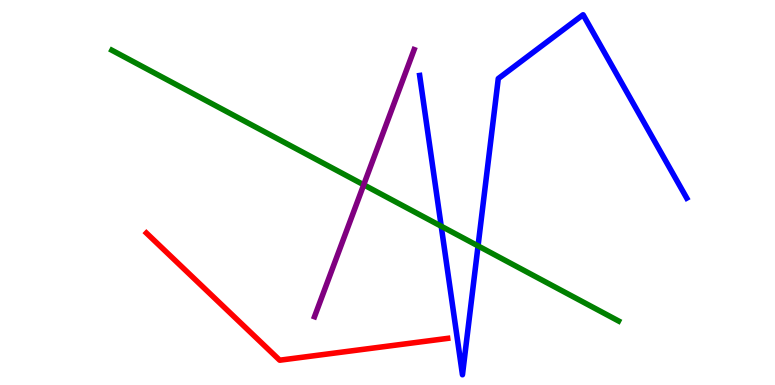[{'lines': ['blue', 'red'], 'intersections': []}, {'lines': ['green', 'red'], 'intersections': []}, {'lines': ['purple', 'red'], 'intersections': []}, {'lines': ['blue', 'green'], 'intersections': [{'x': 5.69, 'y': 4.12}, {'x': 6.17, 'y': 3.61}]}, {'lines': ['blue', 'purple'], 'intersections': []}, {'lines': ['green', 'purple'], 'intersections': [{'x': 4.69, 'y': 5.2}]}]